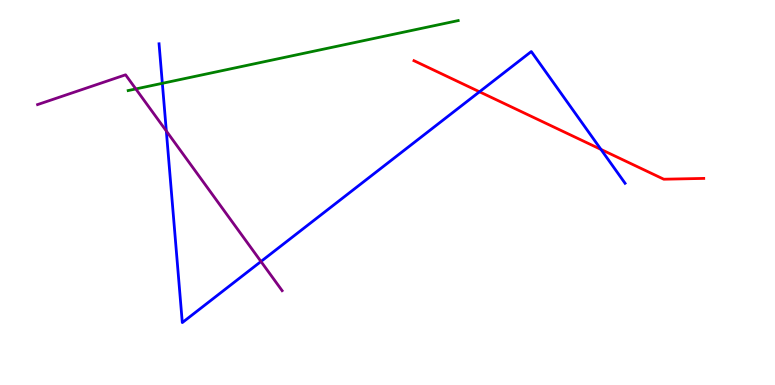[{'lines': ['blue', 'red'], 'intersections': [{'x': 6.19, 'y': 7.62}, {'x': 7.75, 'y': 6.12}]}, {'lines': ['green', 'red'], 'intersections': []}, {'lines': ['purple', 'red'], 'intersections': []}, {'lines': ['blue', 'green'], 'intersections': [{'x': 2.09, 'y': 7.84}]}, {'lines': ['blue', 'purple'], 'intersections': [{'x': 2.15, 'y': 6.6}, {'x': 3.37, 'y': 3.21}]}, {'lines': ['green', 'purple'], 'intersections': [{'x': 1.75, 'y': 7.69}]}]